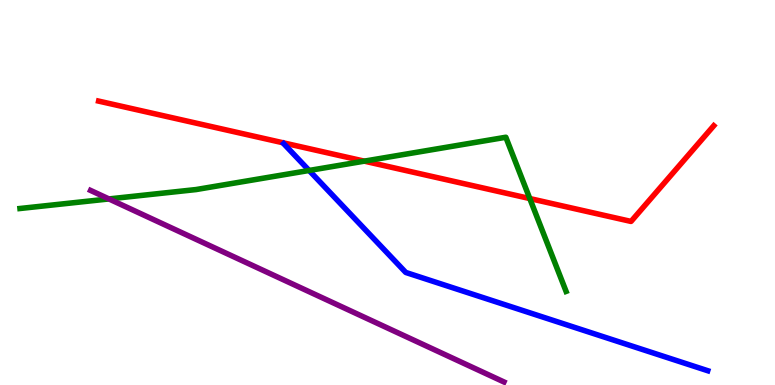[{'lines': ['blue', 'red'], 'intersections': []}, {'lines': ['green', 'red'], 'intersections': [{'x': 4.7, 'y': 5.81}, {'x': 6.84, 'y': 4.84}]}, {'lines': ['purple', 'red'], 'intersections': []}, {'lines': ['blue', 'green'], 'intersections': [{'x': 3.99, 'y': 5.57}]}, {'lines': ['blue', 'purple'], 'intersections': []}, {'lines': ['green', 'purple'], 'intersections': [{'x': 1.41, 'y': 4.83}]}]